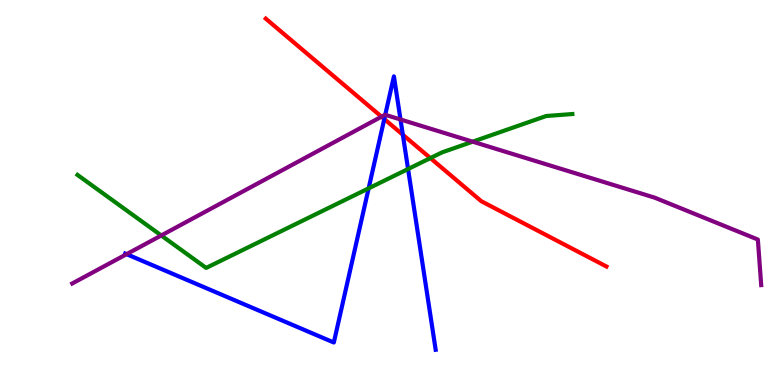[{'lines': ['blue', 'red'], 'intersections': [{'x': 4.96, 'y': 6.91}, {'x': 5.2, 'y': 6.5}]}, {'lines': ['green', 'red'], 'intersections': [{'x': 5.55, 'y': 5.89}]}, {'lines': ['purple', 'red'], 'intersections': [{'x': 4.92, 'y': 6.97}]}, {'lines': ['blue', 'green'], 'intersections': [{'x': 4.76, 'y': 5.11}, {'x': 5.27, 'y': 5.61}]}, {'lines': ['blue', 'purple'], 'intersections': [{'x': 1.63, 'y': 3.4}, {'x': 4.97, 'y': 7.02}, {'x': 5.17, 'y': 6.9}]}, {'lines': ['green', 'purple'], 'intersections': [{'x': 2.08, 'y': 3.88}, {'x': 6.1, 'y': 6.32}]}]